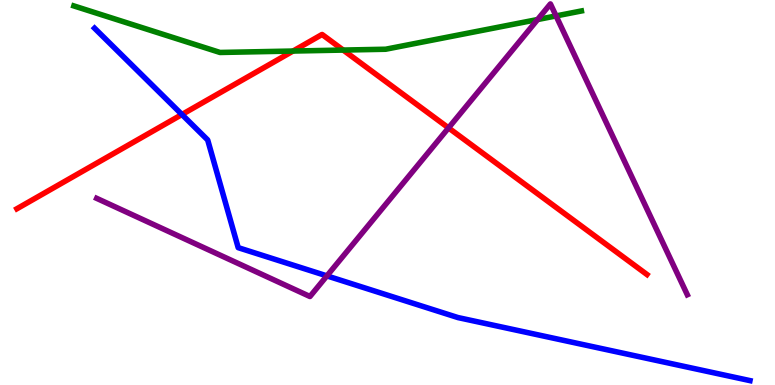[{'lines': ['blue', 'red'], 'intersections': [{'x': 2.35, 'y': 7.03}]}, {'lines': ['green', 'red'], 'intersections': [{'x': 3.78, 'y': 8.67}, {'x': 4.43, 'y': 8.7}]}, {'lines': ['purple', 'red'], 'intersections': [{'x': 5.79, 'y': 6.68}]}, {'lines': ['blue', 'green'], 'intersections': []}, {'lines': ['blue', 'purple'], 'intersections': [{'x': 4.22, 'y': 2.83}]}, {'lines': ['green', 'purple'], 'intersections': [{'x': 6.94, 'y': 9.49}, {'x': 7.18, 'y': 9.59}]}]